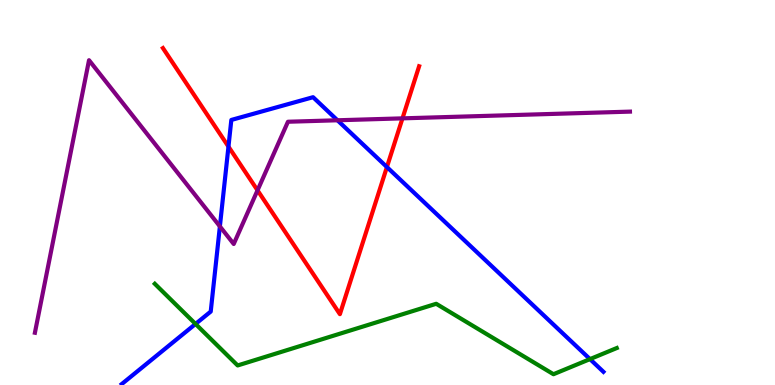[{'lines': ['blue', 'red'], 'intersections': [{'x': 2.95, 'y': 6.19}, {'x': 4.99, 'y': 5.66}]}, {'lines': ['green', 'red'], 'intersections': []}, {'lines': ['purple', 'red'], 'intersections': [{'x': 3.32, 'y': 5.06}, {'x': 5.19, 'y': 6.93}]}, {'lines': ['blue', 'green'], 'intersections': [{'x': 2.52, 'y': 1.59}, {'x': 7.61, 'y': 0.672}]}, {'lines': ['blue', 'purple'], 'intersections': [{'x': 2.84, 'y': 4.12}, {'x': 4.35, 'y': 6.88}]}, {'lines': ['green', 'purple'], 'intersections': []}]